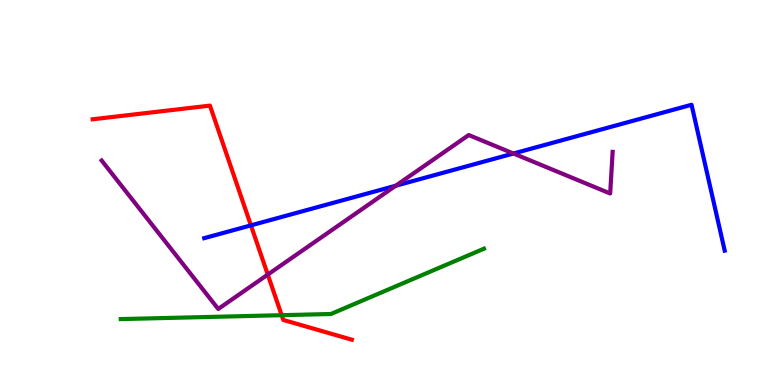[{'lines': ['blue', 'red'], 'intersections': [{'x': 3.24, 'y': 4.15}]}, {'lines': ['green', 'red'], 'intersections': [{'x': 3.63, 'y': 1.81}]}, {'lines': ['purple', 'red'], 'intersections': [{'x': 3.46, 'y': 2.87}]}, {'lines': ['blue', 'green'], 'intersections': []}, {'lines': ['blue', 'purple'], 'intersections': [{'x': 5.11, 'y': 5.18}, {'x': 6.63, 'y': 6.01}]}, {'lines': ['green', 'purple'], 'intersections': []}]